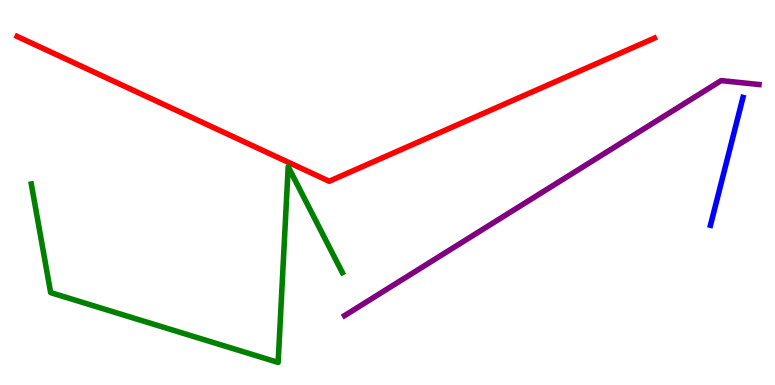[{'lines': ['blue', 'red'], 'intersections': []}, {'lines': ['green', 'red'], 'intersections': []}, {'lines': ['purple', 'red'], 'intersections': []}, {'lines': ['blue', 'green'], 'intersections': []}, {'lines': ['blue', 'purple'], 'intersections': []}, {'lines': ['green', 'purple'], 'intersections': []}]